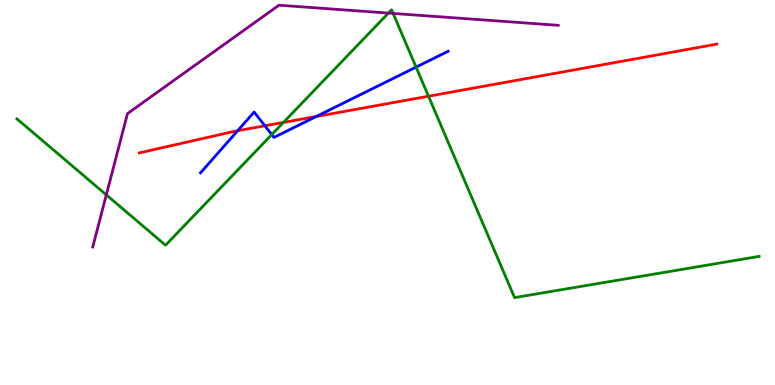[{'lines': ['blue', 'red'], 'intersections': [{'x': 3.07, 'y': 6.61}, {'x': 3.42, 'y': 6.73}, {'x': 4.08, 'y': 6.97}]}, {'lines': ['green', 'red'], 'intersections': [{'x': 3.66, 'y': 6.82}, {'x': 5.53, 'y': 7.5}]}, {'lines': ['purple', 'red'], 'intersections': []}, {'lines': ['blue', 'green'], 'intersections': [{'x': 3.51, 'y': 6.5}, {'x': 5.37, 'y': 8.26}]}, {'lines': ['blue', 'purple'], 'intersections': []}, {'lines': ['green', 'purple'], 'intersections': [{'x': 1.37, 'y': 4.94}, {'x': 5.01, 'y': 9.66}, {'x': 5.07, 'y': 9.65}]}]